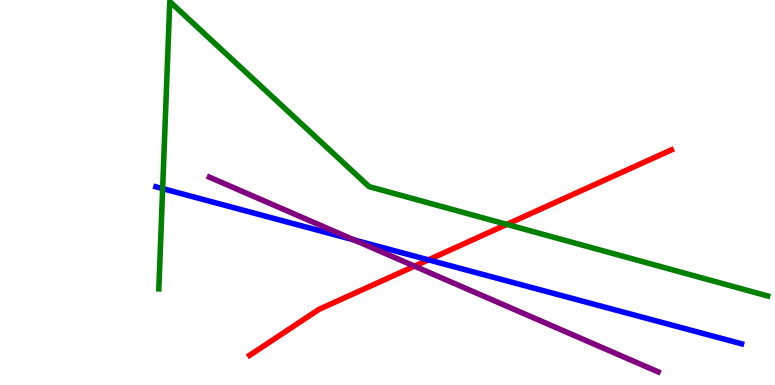[{'lines': ['blue', 'red'], 'intersections': [{'x': 5.53, 'y': 3.25}]}, {'lines': ['green', 'red'], 'intersections': [{'x': 6.54, 'y': 4.17}]}, {'lines': ['purple', 'red'], 'intersections': [{'x': 5.35, 'y': 3.09}]}, {'lines': ['blue', 'green'], 'intersections': [{'x': 2.1, 'y': 5.1}]}, {'lines': ['blue', 'purple'], 'intersections': [{'x': 4.57, 'y': 3.77}]}, {'lines': ['green', 'purple'], 'intersections': []}]